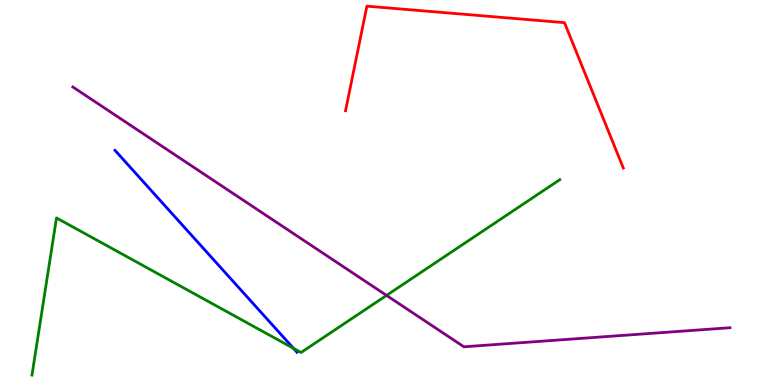[{'lines': ['blue', 'red'], 'intersections': []}, {'lines': ['green', 'red'], 'intersections': []}, {'lines': ['purple', 'red'], 'intersections': []}, {'lines': ['blue', 'green'], 'intersections': [{'x': 3.79, 'y': 0.952}]}, {'lines': ['blue', 'purple'], 'intersections': []}, {'lines': ['green', 'purple'], 'intersections': [{'x': 4.99, 'y': 2.33}]}]